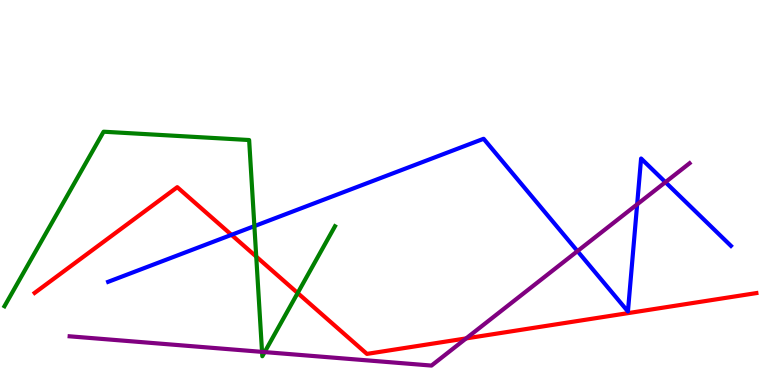[{'lines': ['blue', 'red'], 'intersections': [{'x': 2.99, 'y': 3.9}]}, {'lines': ['green', 'red'], 'intersections': [{'x': 3.31, 'y': 3.34}, {'x': 3.84, 'y': 2.39}]}, {'lines': ['purple', 'red'], 'intersections': [{'x': 6.01, 'y': 1.21}]}, {'lines': ['blue', 'green'], 'intersections': [{'x': 3.28, 'y': 4.13}]}, {'lines': ['blue', 'purple'], 'intersections': [{'x': 7.45, 'y': 3.48}, {'x': 8.22, 'y': 4.69}, {'x': 8.59, 'y': 5.27}]}, {'lines': ['green', 'purple'], 'intersections': [{'x': 3.38, 'y': 0.86}, {'x': 3.41, 'y': 0.855}]}]